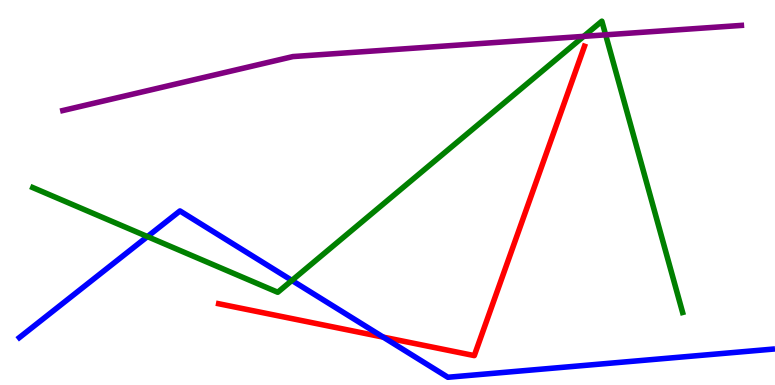[{'lines': ['blue', 'red'], 'intersections': [{'x': 4.94, 'y': 1.24}]}, {'lines': ['green', 'red'], 'intersections': []}, {'lines': ['purple', 'red'], 'intersections': []}, {'lines': ['blue', 'green'], 'intersections': [{'x': 1.9, 'y': 3.85}, {'x': 3.77, 'y': 2.72}]}, {'lines': ['blue', 'purple'], 'intersections': []}, {'lines': ['green', 'purple'], 'intersections': [{'x': 7.53, 'y': 9.06}, {'x': 7.81, 'y': 9.1}]}]